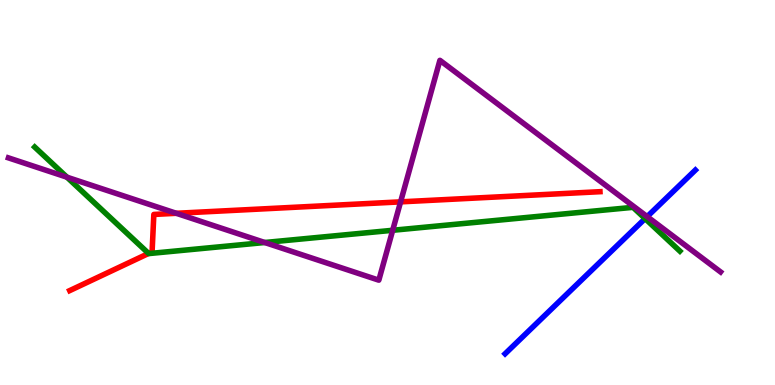[{'lines': ['blue', 'red'], 'intersections': []}, {'lines': ['green', 'red'], 'intersections': [{'x': 1.92, 'y': 3.42}]}, {'lines': ['purple', 'red'], 'intersections': [{'x': 2.27, 'y': 4.46}, {'x': 5.17, 'y': 4.76}]}, {'lines': ['blue', 'green'], 'intersections': [{'x': 8.32, 'y': 4.32}]}, {'lines': ['blue', 'purple'], 'intersections': [{'x': 8.35, 'y': 4.37}]}, {'lines': ['green', 'purple'], 'intersections': [{'x': 0.864, 'y': 5.4}, {'x': 3.42, 'y': 3.7}, {'x': 5.07, 'y': 4.02}]}]